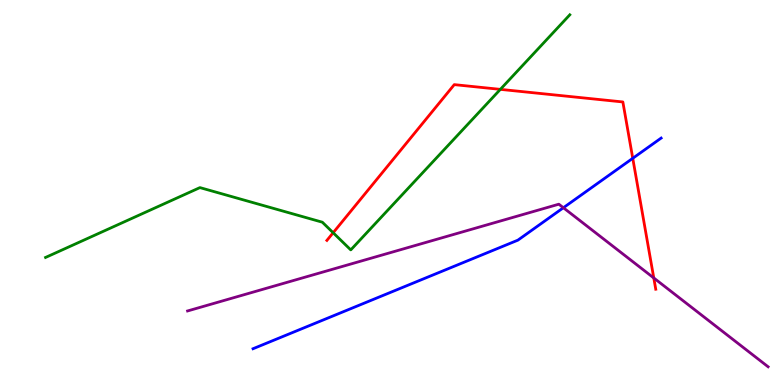[{'lines': ['blue', 'red'], 'intersections': [{'x': 8.16, 'y': 5.89}]}, {'lines': ['green', 'red'], 'intersections': [{'x': 4.3, 'y': 3.95}, {'x': 6.46, 'y': 7.68}]}, {'lines': ['purple', 'red'], 'intersections': [{'x': 8.44, 'y': 2.78}]}, {'lines': ['blue', 'green'], 'intersections': []}, {'lines': ['blue', 'purple'], 'intersections': [{'x': 7.27, 'y': 4.6}]}, {'lines': ['green', 'purple'], 'intersections': []}]